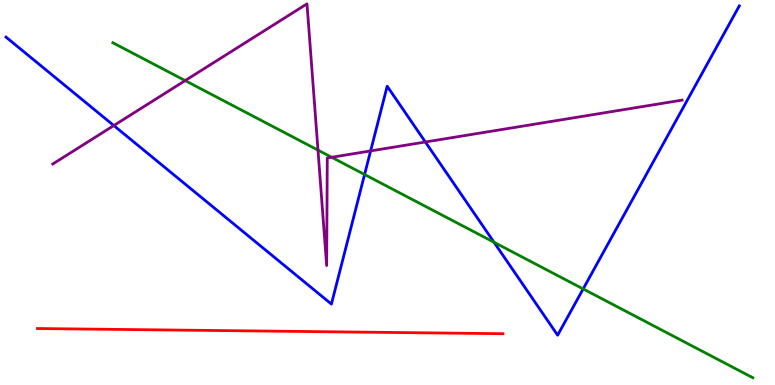[{'lines': ['blue', 'red'], 'intersections': []}, {'lines': ['green', 'red'], 'intersections': []}, {'lines': ['purple', 'red'], 'intersections': []}, {'lines': ['blue', 'green'], 'intersections': [{'x': 4.7, 'y': 5.47}, {'x': 6.37, 'y': 3.71}, {'x': 7.52, 'y': 2.5}]}, {'lines': ['blue', 'purple'], 'intersections': [{'x': 1.47, 'y': 6.74}, {'x': 4.78, 'y': 6.08}, {'x': 5.49, 'y': 6.31}]}, {'lines': ['green', 'purple'], 'intersections': [{'x': 2.39, 'y': 7.91}, {'x': 4.1, 'y': 6.1}, {'x': 4.28, 'y': 5.91}]}]